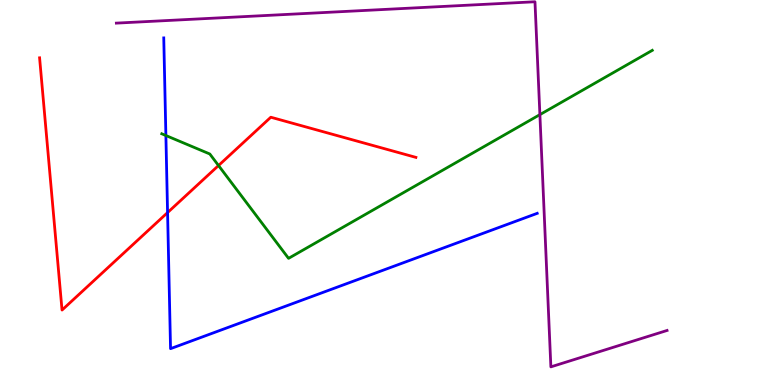[{'lines': ['blue', 'red'], 'intersections': [{'x': 2.16, 'y': 4.48}]}, {'lines': ['green', 'red'], 'intersections': [{'x': 2.82, 'y': 5.7}]}, {'lines': ['purple', 'red'], 'intersections': []}, {'lines': ['blue', 'green'], 'intersections': [{'x': 2.14, 'y': 6.48}]}, {'lines': ['blue', 'purple'], 'intersections': []}, {'lines': ['green', 'purple'], 'intersections': [{'x': 6.97, 'y': 7.02}]}]